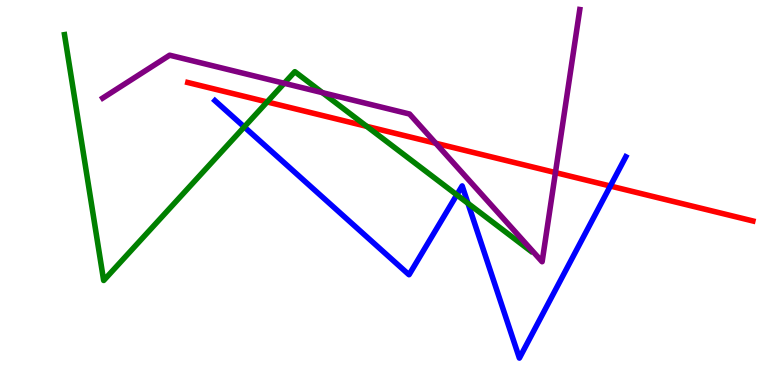[{'lines': ['blue', 'red'], 'intersections': [{'x': 7.88, 'y': 5.17}]}, {'lines': ['green', 'red'], 'intersections': [{'x': 3.45, 'y': 7.35}, {'x': 4.73, 'y': 6.72}]}, {'lines': ['purple', 'red'], 'intersections': [{'x': 5.62, 'y': 6.28}, {'x': 7.17, 'y': 5.52}]}, {'lines': ['blue', 'green'], 'intersections': [{'x': 3.15, 'y': 6.7}, {'x': 5.89, 'y': 4.94}, {'x': 6.04, 'y': 4.72}]}, {'lines': ['blue', 'purple'], 'intersections': []}, {'lines': ['green', 'purple'], 'intersections': [{'x': 3.67, 'y': 7.84}, {'x': 4.16, 'y': 7.59}]}]